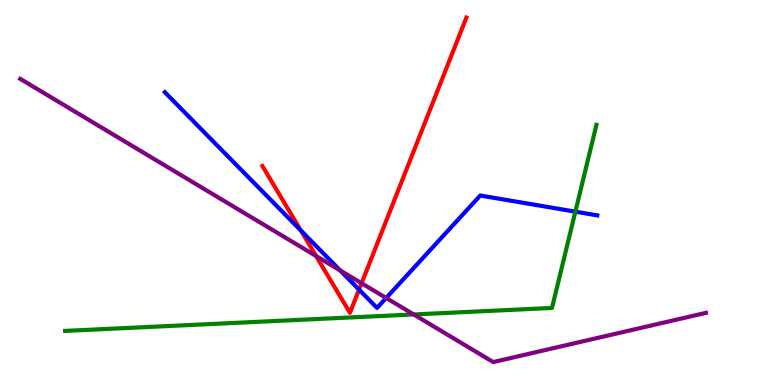[{'lines': ['blue', 'red'], 'intersections': [{'x': 3.88, 'y': 4.01}, {'x': 4.63, 'y': 2.48}]}, {'lines': ['green', 'red'], 'intersections': []}, {'lines': ['purple', 'red'], 'intersections': [{'x': 4.08, 'y': 3.35}, {'x': 4.67, 'y': 2.64}]}, {'lines': ['blue', 'green'], 'intersections': [{'x': 7.42, 'y': 4.5}]}, {'lines': ['blue', 'purple'], 'intersections': [{'x': 4.39, 'y': 2.98}, {'x': 4.98, 'y': 2.26}]}, {'lines': ['green', 'purple'], 'intersections': [{'x': 5.34, 'y': 1.83}]}]